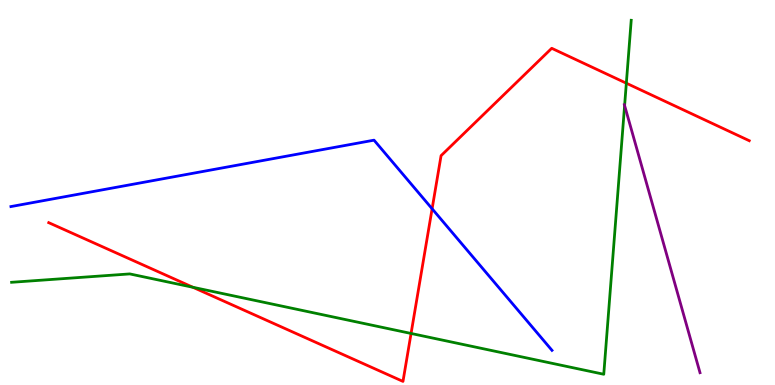[{'lines': ['blue', 'red'], 'intersections': [{'x': 5.58, 'y': 4.58}]}, {'lines': ['green', 'red'], 'intersections': [{'x': 2.49, 'y': 2.54}, {'x': 5.3, 'y': 1.34}, {'x': 8.08, 'y': 7.84}]}, {'lines': ['purple', 'red'], 'intersections': []}, {'lines': ['blue', 'green'], 'intersections': []}, {'lines': ['blue', 'purple'], 'intersections': []}, {'lines': ['green', 'purple'], 'intersections': [{'x': 8.06, 'y': 7.26}]}]